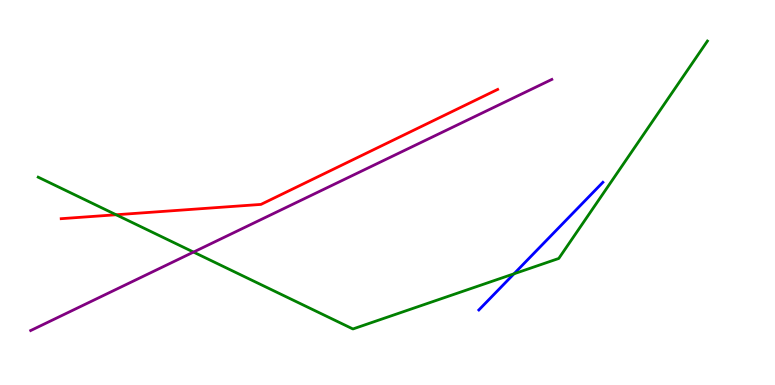[{'lines': ['blue', 'red'], 'intersections': []}, {'lines': ['green', 'red'], 'intersections': [{'x': 1.5, 'y': 4.42}]}, {'lines': ['purple', 'red'], 'intersections': []}, {'lines': ['blue', 'green'], 'intersections': [{'x': 6.63, 'y': 2.89}]}, {'lines': ['blue', 'purple'], 'intersections': []}, {'lines': ['green', 'purple'], 'intersections': [{'x': 2.5, 'y': 3.45}]}]